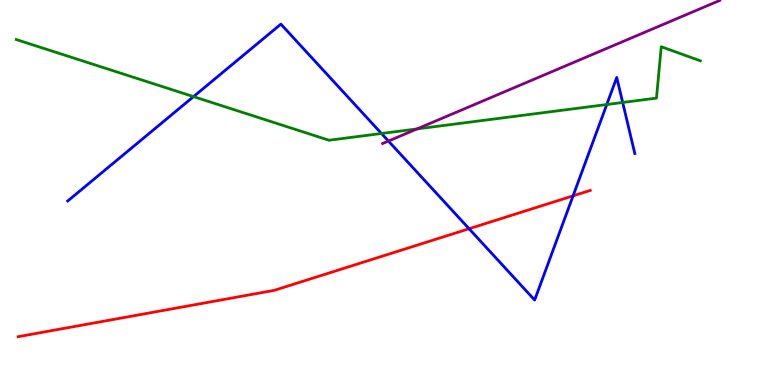[{'lines': ['blue', 'red'], 'intersections': [{'x': 6.05, 'y': 4.06}, {'x': 7.39, 'y': 4.91}]}, {'lines': ['green', 'red'], 'intersections': []}, {'lines': ['purple', 'red'], 'intersections': []}, {'lines': ['blue', 'green'], 'intersections': [{'x': 2.5, 'y': 7.49}, {'x': 4.92, 'y': 6.53}, {'x': 7.83, 'y': 7.29}, {'x': 8.03, 'y': 7.34}]}, {'lines': ['blue', 'purple'], 'intersections': [{'x': 5.01, 'y': 6.34}]}, {'lines': ['green', 'purple'], 'intersections': [{'x': 5.38, 'y': 6.65}]}]